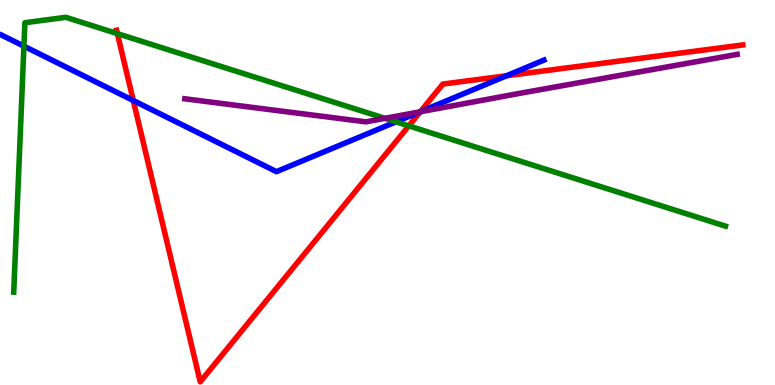[{'lines': ['blue', 'red'], 'intersections': [{'x': 1.72, 'y': 7.39}, {'x': 5.42, 'y': 7.1}, {'x': 6.54, 'y': 8.03}]}, {'lines': ['green', 'red'], 'intersections': [{'x': 1.51, 'y': 9.13}, {'x': 5.27, 'y': 6.73}]}, {'lines': ['purple', 'red'], 'intersections': [{'x': 5.42, 'y': 7.1}]}, {'lines': ['blue', 'green'], 'intersections': [{'x': 0.309, 'y': 8.8}, {'x': 5.11, 'y': 6.84}]}, {'lines': ['blue', 'purple'], 'intersections': [{'x': 5.42, 'y': 7.1}]}, {'lines': ['green', 'purple'], 'intersections': [{'x': 4.97, 'y': 6.93}]}]